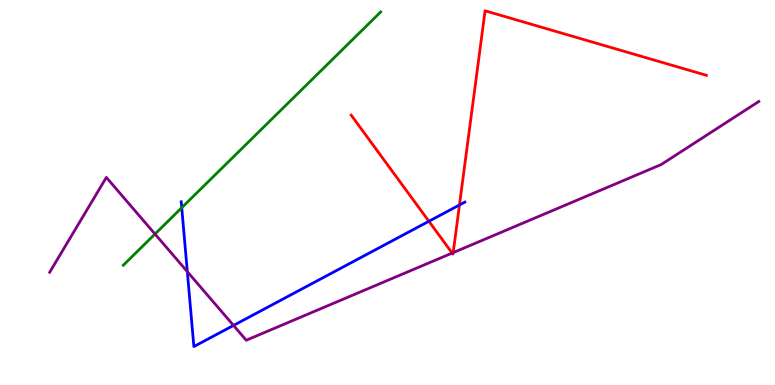[{'lines': ['blue', 'red'], 'intersections': [{'x': 5.53, 'y': 4.25}, {'x': 5.93, 'y': 4.68}]}, {'lines': ['green', 'red'], 'intersections': []}, {'lines': ['purple', 'red'], 'intersections': [{'x': 5.83, 'y': 3.43}, {'x': 5.85, 'y': 3.44}]}, {'lines': ['blue', 'green'], 'intersections': [{'x': 2.35, 'y': 4.6}]}, {'lines': ['blue', 'purple'], 'intersections': [{'x': 2.42, 'y': 2.94}, {'x': 3.01, 'y': 1.55}]}, {'lines': ['green', 'purple'], 'intersections': [{'x': 2.0, 'y': 3.92}]}]